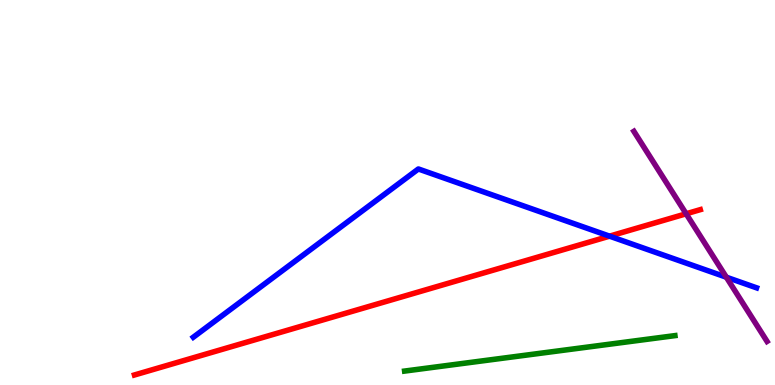[{'lines': ['blue', 'red'], 'intersections': [{'x': 7.87, 'y': 3.87}]}, {'lines': ['green', 'red'], 'intersections': []}, {'lines': ['purple', 'red'], 'intersections': [{'x': 8.85, 'y': 4.45}]}, {'lines': ['blue', 'green'], 'intersections': []}, {'lines': ['blue', 'purple'], 'intersections': [{'x': 9.37, 'y': 2.8}]}, {'lines': ['green', 'purple'], 'intersections': []}]